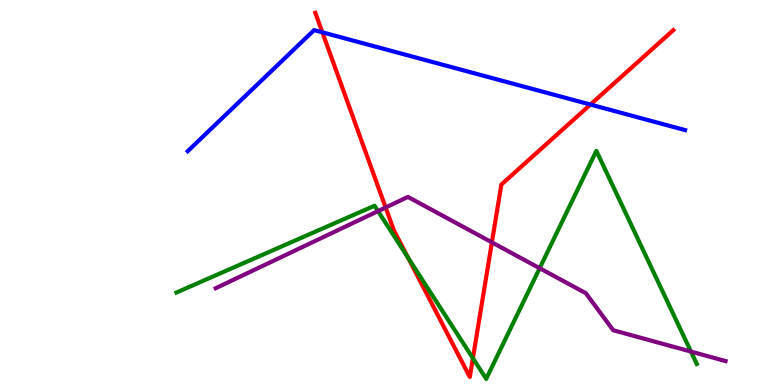[{'lines': ['blue', 'red'], 'intersections': [{'x': 4.16, 'y': 9.16}, {'x': 7.62, 'y': 7.28}]}, {'lines': ['green', 'red'], 'intersections': [{'x': 5.26, 'y': 3.31}, {'x': 6.1, 'y': 0.695}]}, {'lines': ['purple', 'red'], 'intersections': [{'x': 4.98, 'y': 4.61}, {'x': 6.35, 'y': 3.71}]}, {'lines': ['blue', 'green'], 'intersections': []}, {'lines': ['blue', 'purple'], 'intersections': []}, {'lines': ['green', 'purple'], 'intersections': [{'x': 4.88, 'y': 4.52}, {'x': 6.96, 'y': 3.03}, {'x': 8.92, 'y': 0.868}]}]